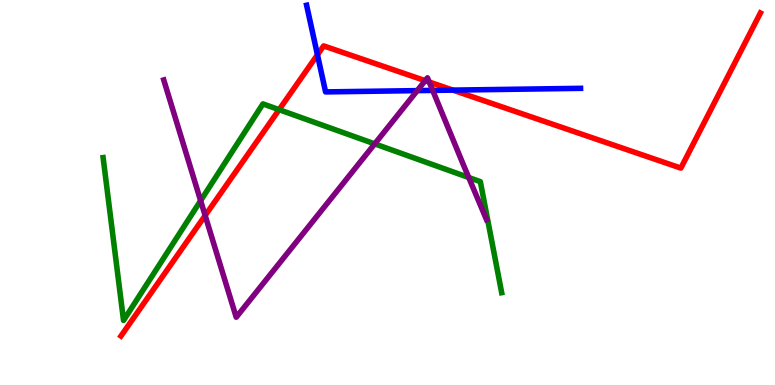[{'lines': ['blue', 'red'], 'intersections': [{'x': 4.1, 'y': 8.58}, {'x': 5.84, 'y': 7.66}]}, {'lines': ['green', 'red'], 'intersections': [{'x': 3.6, 'y': 7.15}]}, {'lines': ['purple', 'red'], 'intersections': [{'x': 2.65, 'y': 4.4}, {'x': 5.49, 'y': 7.91}, {'x': 5.54, 'y': 7.87}]}, {'lines': ['blue', 'green'], 'intersections': []}, {'lines': ['blue', 'purple'], 'intersections': [{'x': 5.38, 'y': 7.65}, {'x': 5.58, 'y': 7.65}]}, {'lines': ['green', 'purple'], 'intersections': [{'x': 2.59, 'y': 4.79}, {'x': 4.83, 'y': 6.26}, {'x': 6.05, 'y': 5.39}]}]